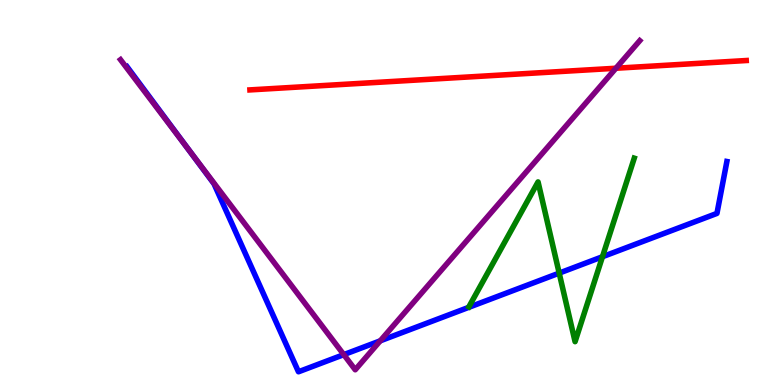[{'lines': ['blue', 'red'], 'intersections': []}, {'lines': ['green', 'red'], 'intersections': []}, {'lines': ['purple', 'red'], 'intersections': [{'x': 7.95, 'y': 8.23}]}, {'lines': ['blue', 'green'], 'intersections': [{'x': 7.22, 'y': 2.91}, {'x': 7.77, 'y': 3.33}]}, {'lines': ['blue', 'purple'], 'intersections': [{'x': 2.44, 'y': 6.09}, {'x': 4.44, 'y': 0.789}, {'x': 4.91, 'y': 1.15}]}, {'lines': ['green', 'purple'], 'intersections': []}]